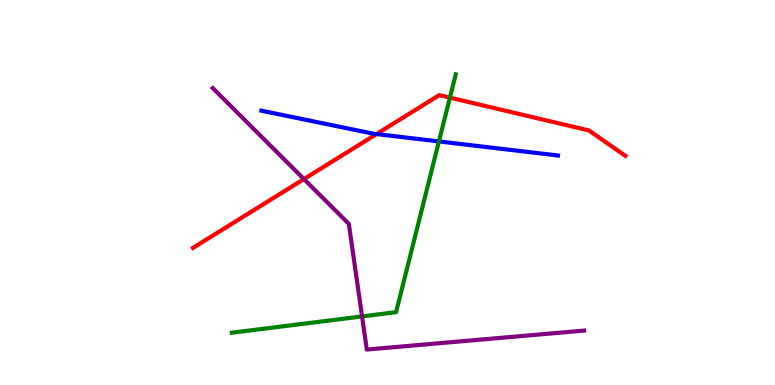[{'lines': ['blue', 'red'], 'intersections': [{'x': 4.86, 'y': 6.52}]}, {'lines': ['green', 'red'], 'intersections': [{'x': 5.81, 'y': 7.46}]}, {'lines': ['purple', 'red'], 'intersections': [{'x': 3.92, 'y': 5.35}]}, {'lines': ['blue', 'green'], 'intersections': [{'x': 5.66, 'y': 6.33}]}, {'lines': ['blue', 'purple'], 'intersections': []}, {'lines': ['green', 'purple'], 'intersections': [{'x': 4.67, 'y': 1.78}]}]